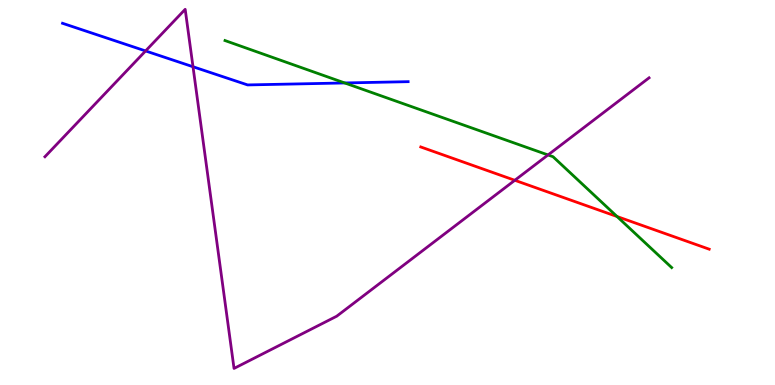[{'lines': ['blue', 'red'], 'intersections': []}, {'lines': ['green', 'red'], 'intersections': [{'x': 7.96, 'y': 4.38}]}, {'lines': ['purple', 'red'], 'intersections': [{'x': 6.64, 'y': 5.32}]}, {'lines': ['blue', 'green'], 'intersections': [{'x': 4.45, 'y': 7.85}]}, {'lines': ['blue', 'purple'], 'intersections': [{'x': 1.88, 'y': 8.68}, {'x': 2.49, 'y': 8.27}]}, {'lines': ['green', 'purple'], 'intersections': [{'x': 7.07, 'y': 5.98}]}]